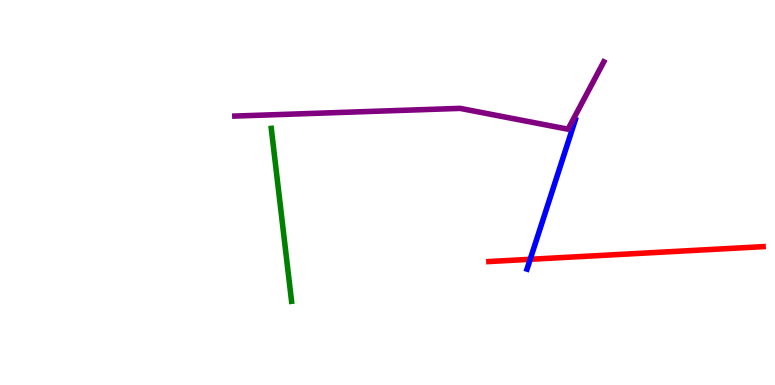[{'lines': ['blue', 'red'], 'intersections': [{'x': 6.84, 'y': 3.26}]}, {'lines': ['green', 'red'], 'intersections': []}, {'lines': ['purple', 'red'], 'intersections': []}, {'lines': ['blue', 'green'], 'intersections': []}, {'lines': ['blue', 'purple'], 'intersections': []}, {'lines': ['green', 'purple'], 'intersections': []}]